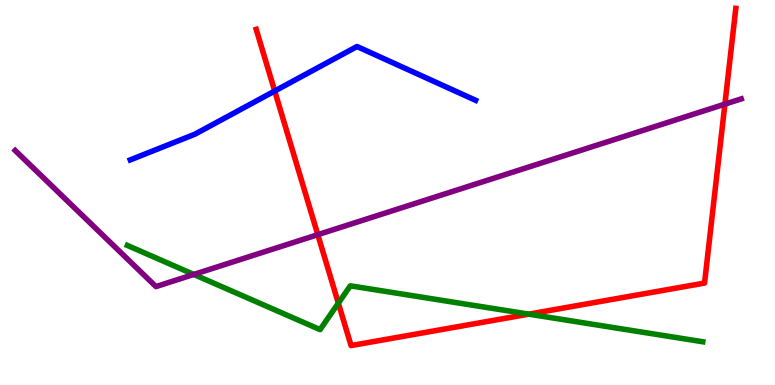[{'lines': ['blue', 'red'], 'intersections': [{'x': 3.54, 'y': 7.64}]}, {'lines': ['green', 'red'], 'intersections': [{'x': 4.37, 'y': 2.13}, {'x': 6.82, 'y': 1.84}]}, {'lines': ['purple', 'red'], 'intersections': [{'x': 4.1, 'y': 3.9}, {'x': 9.35, 'y': 7.3}]}, {'lines': ['blue', 'green'], 'intersections': []}, {'lines': ['blue', 'purple'], 'intersections': []}, {'lines': ['green', 'purple'], 'intersections': [{'x': 2.5, 'y': 2.87}]}]